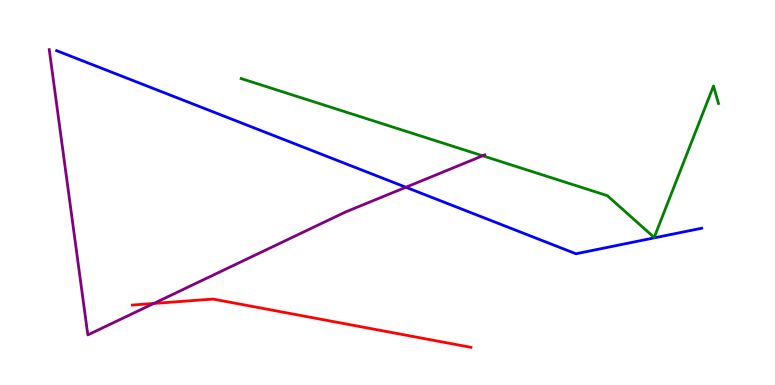[{'lines': ['blue', 'red'], 'intersections': []}, {'lines': ['green', 'red'], 'intersections': []}, {'lines': ['purple', 'red'], 'intersections': [{'x': 1.98, 'y': 2.12}]}, {'lines': ['blue', 'green'], 'intersections': []}, {'lines': ['blue', 'purple'], 'intersections': [{'x': 5.24, 'y': 5.14}]}, {'lines': ['green', 'purple'], 'intersections': [{'x': 6.23, 'y': 5.95}]}]